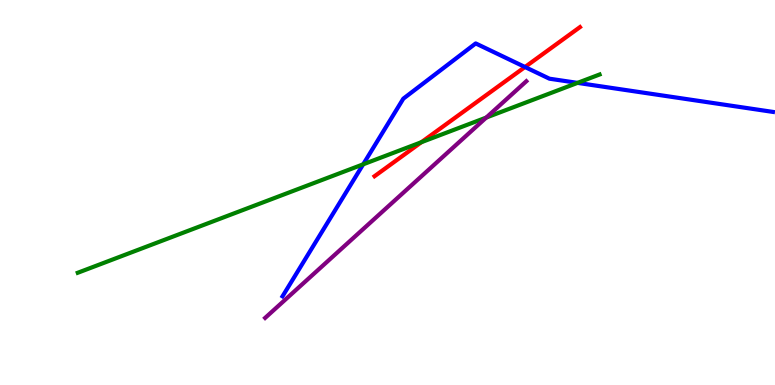[{'lines': ['blue', 'red'], 'intersections': [{'x': 6.77, 'y': 8.26}]}, {'lines': ['green', 'red'], 'intersections': [{'x': 5.44, 'y': 6.31}]}, {'lines': ['purple', 'red'], 'intersections': []}, {'lines': ['blue', 'green'], 'intersections': [{'x': 4.69, 'y': 5.73}, {'x': 7.45, 'y': 7.85}]}, {'lines': ['blue', 'purple'], 'intersections': []}, {'lines': ['green', 'purple'], 'intersections': [{'x': 6.27, 'y': 6.95}]}]